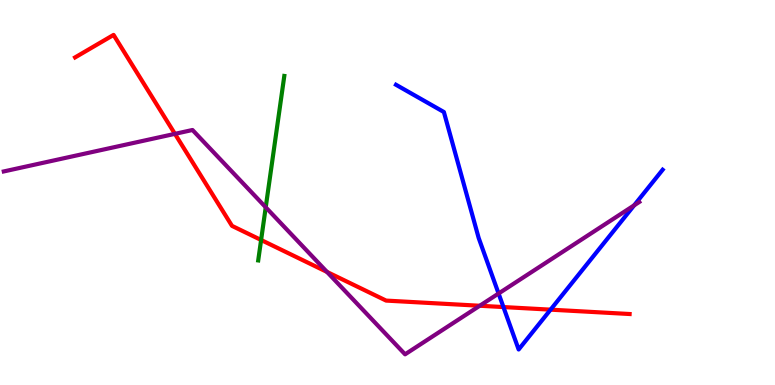[{'lines': ['blue', 'red'], 'intersections': [{'x': 6.5, 'y': 2.02}, {'x': 7.1, 'y': 1.96}]}, {'lines': ['green', 'red'], 'intersections': [{'x': 3.37, 'y': 3.77}]}, {'lines': ['purple', 'red'], 'intersections': [{'x': 2.26, 'y': 6.52}, {'x': 4.22, 'y': 2.94}, {'x': 6.19, 'y': 2.06}]}, {'lines': ['blue', 'green'], 'intersections': []}, {'lines': ['blue', 'purple'], 'intersections': [{'x': 6.43, 'y': 2.38}, {'x': 8.18, 'y': 4.67}]}, {'lines': ['green', 'purple'], 'intersections': [{'x': 3.43, 'y': 4.62}]}]